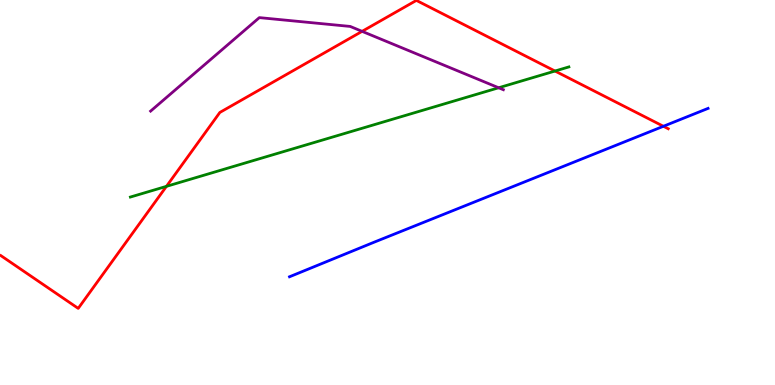[{'lines': ['blue', 'red'], 'intersections': [{'x': 8.56, 'y': 6.72}]}, {'lines': ['green', 'red'], 'intersections': [{'x': 2.15, 'y': 5.16}, {'x': 7.16, 'y': 8.15}]}, {'lines': ['purple', 'red'], 'intersections': [{'x': 4.67, 'y': 9.19}]}, {'lines': ['blue', 'green'], 'intersections': []}, {'lines': ['blue', 'purple'], 'intersections': []}, {'lines': ['green', 'purple'], 'intersections': [{'x': 6.43, 'y': 7.72}]}]